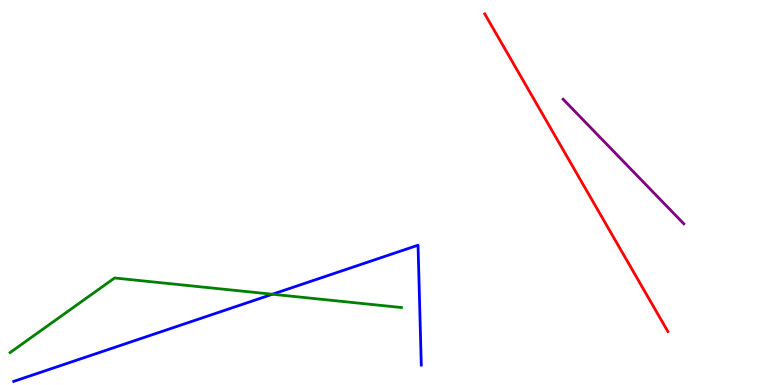[{'lines': ['blue', 'red'], 'intersections': []}, {'lines': ['green', 'red'], 'intersections': []}, {'lines': ['purple', 'red'], 'intersections': []}, {'lines': ['blue', 'green'], 'intersections': [{'x': 3.52, 'y': 2.36}]}, {'lines': ['blue', 'purple'], 'intersections': []}, {'lines': ['green', 'purple'], 'intersections': []}]